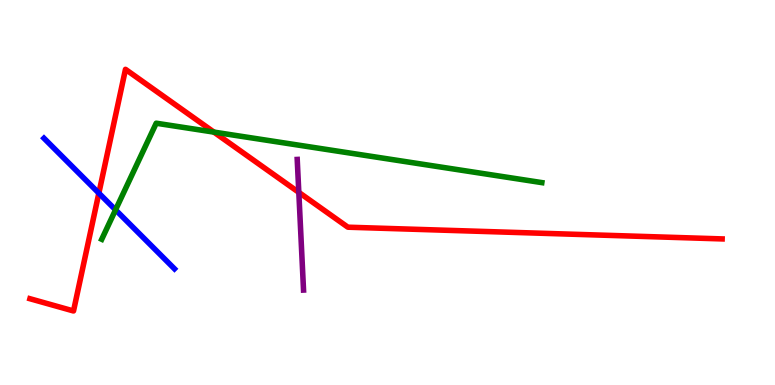[{'lines': ['blue', 'red'], 'intersections': [{'x': 1.28, 'y': 4.98}]}, {'lines': ['green', 'red'], 'intersections': [{'x': 2.76, 'y': 6.57}]}, {'lines': ['purple', 'red'], 'intersections': [{'x': 3.86, 'y': 5.0}]}, {'lines': ['blue', 'green'], 'intersections': [{'x': 1.49, 'y': 4.55}]}, {'lines': ['blue', 'purple'], 'intersections': []}, {'lines': ['green', 'purple'], 'intersections': []}]